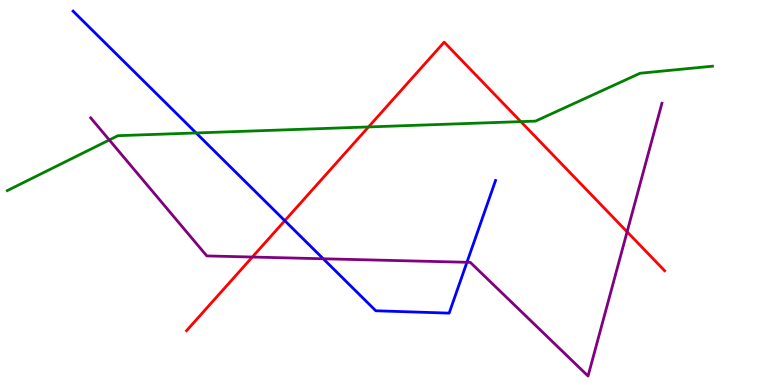[{'lines': ['blue', 'red'], 'intersections': [{'x': 3.67, 'y': 4.27}]}, {'lines': ['green', 'red'], 'intersections': [{'x': 4.75, 'y': 6.7}, {'x': 6.72, 'y': 6.84}]}, {'lines': ['purple', 'red'], 'intersections': [{'x': 3.26, 'y': 3.32}, {'x': 8.09, 'y': 3.98}]}, {'lines': ['blue', 'green'], 'intersections': [{'x': 2.53, 'y': 6.55}]}, {'lines': ['blue', 'purple'], 'intersections': [{'x': 4.17, 'y': 3.28}, {'x': 6.02, 'y': 3.19}]}, {'lines': ['green', 'purple'], 'intersections': [{'x': 1.41, 'y': 6.36}]}]